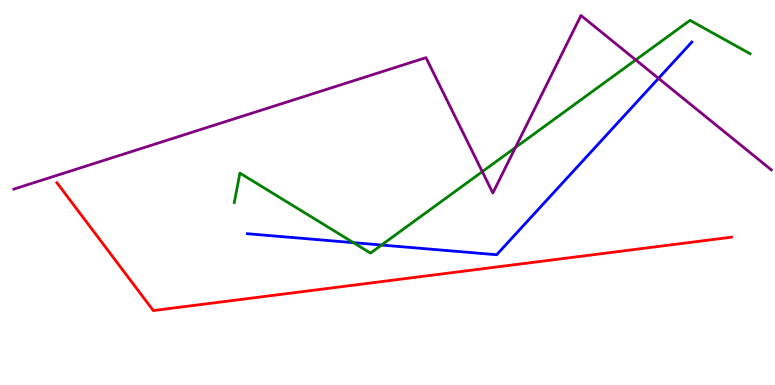[{'lines': ['blue', 'red'], 'intersections': []}, {'lines': ['green', 'red'], 'intersections': []}, {'lines': ['purple', 'red'], 'intersections': []}, {'lines': ['blue', 'green'], 'intersections': [{'x': 4.56, 'y': 3.7}, {'x': 4.92, 'y': 3.64}]}, {'lines': ['blue', 'purple'], 'intersections': [{'x': 8.5, 'y': 7.96}]}, {'lines': ['green', 'purple'], 'intersections': [{'x': 6.22, 'y': 5.54}, {'x': 6.65, 'y': 6.17}, {'x': 8.2, 'y': 8.44}]}]